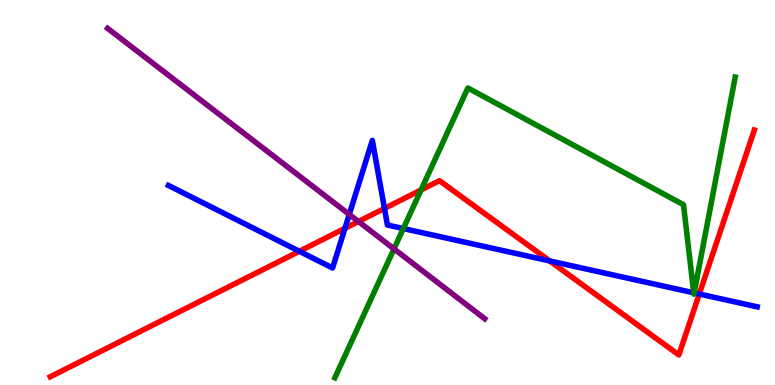[{'lines': ['blue', 'red'], 'intersections': [{'x': 3.86, 'y': 3.47}, {'x': 4.45, 'y': 4.07}, {'x': 4.96, 'y': 4.59}, {'x': 7.09, 'y': 3.22}, {'x': 9.02, 'y': 2.36}]}, {'lines': ['green', 'red'], 'intersections': [{'x': 5.43, 'y': 5.07}]}, {'lines': ['purple', 'red'], 'intersections': [{'x': 4.63, 'y': 4.25}]}, {'lines': ['blue', 'green'], 'intersections': [{'x': 5.2, 'y': 4.06}, {'x': 8.95, 'y': 2.4}, {'x': 8.96, 'y': 2.39}]}, {'lines': ['blue', 'purple'], 'intersections': [{'x': 4.51, 'y': 4.43}]}, {'lines': ['green', 'purple'], 'intersections': [{'x': 5.08, 'y': 3.54}]}]